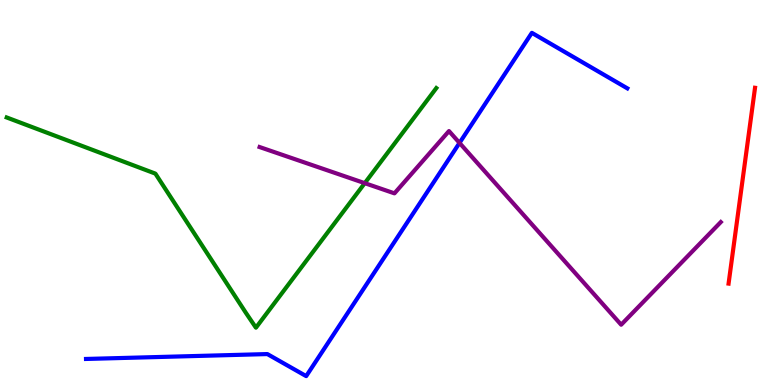[{'lines': ['blue', 'red'], 'intersections': []}, {'lines': ['green', 'red'], 'intersections': []}, {'lines': ['purple', 'red'], 'intersections': []}, {'lines': ['blue', 'green'], 'intersections': []}, {'lines': ['blue', 'purple'], 'intersections': [{'x': 5.93, 'y': 6.29}]}, {'lines': ['green', 'purple'], 'intersections': [{'x': 4.71, 'y': 5.24}]}]